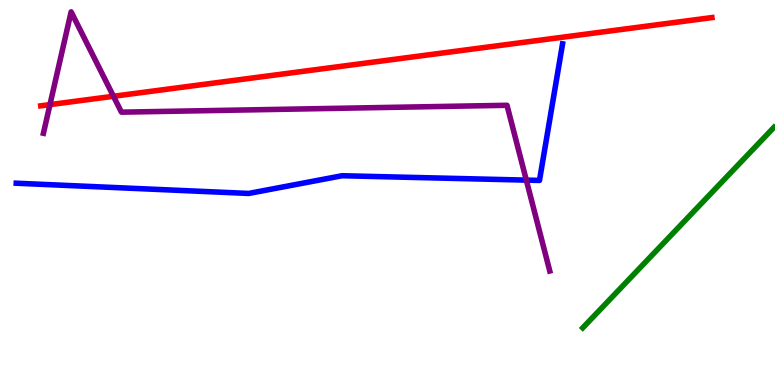[{'lines': ['blue', 'red'], 'intersections': []}, {'lines': ['green', 'red'], 'intersections': []}, {'lines': ['purple', 'red'], 'intersections': [{'x': 0.645, 'y': 7.28}, {'x': 1.46, 'y': 7.5}]}, {'lines': ['blue', 'green'], 'intersections': []}, {'lines': ['blue', 'purple'], 'intersections': [{'x': 6.79, 'y': 5.32}]}, {'lines': ['green', 'purple'], 'intersections': []}]